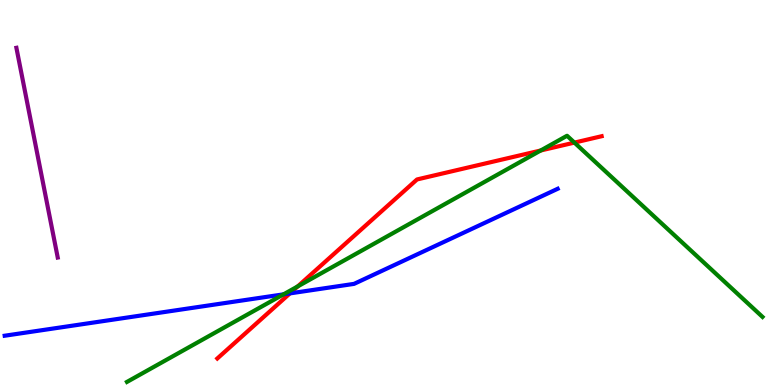[{'lines': ['blue', 'red'], 'intersections': [{'x': 3.74, 'y': 2.38}]}, {'lines': ['green', 'red'], 'intersections': [{'x': 3.84, 'y': 2.56}, {'x': 6.98, 'y': 6.09}, {'x': 7.41, 'y': 6.3}]}, {'lines': ['purple', 'red'], 'intersections': []}, {'lines': ['blue', 'green'], 'intersections': [{'x': 3.66, 'y': 2.35}]}, {'lines': ['blue', 'purple'], 'intersections': []}, {'lines': ['green', 'purple'], 'intersections': []}]